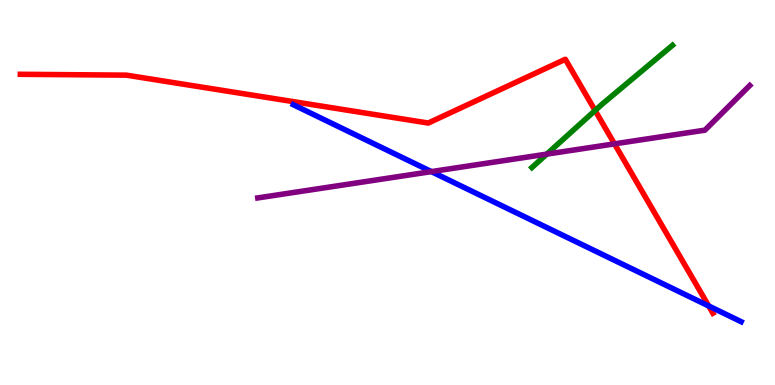[{'lines': ['blue', 'red'], 'intersections': [{'x': 9.14, 'y': 2.05}]}, {'lines': ['green', 'red'], 'intersections': [{'x': 7.68, 'y': 7.13}]}, {'lines': ['purple', 'red'], 'intersections': [{'x': 7.93, 'y': 6.26}]}, {'lines': ['blue', 'green'], 'intersections': []}, {'lines': ['blue', 'purple'], 'intersections': [{'x': 5.57, 'y': 5.54}]}, {'lines': ['green', 'purple'], 'intersections': [{'x': 7.05, 'y': 6.0}]}]